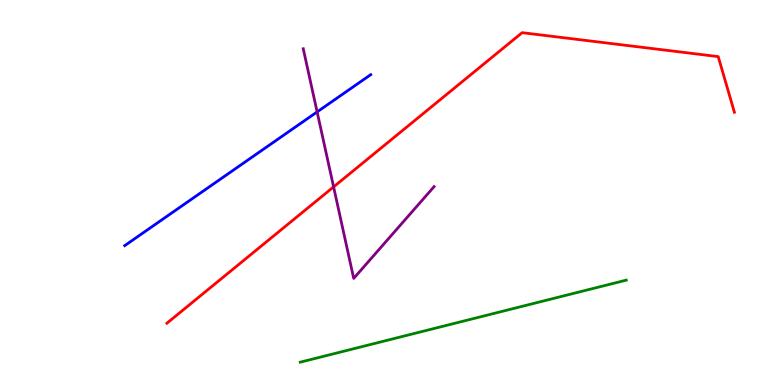[{'lines': ['blue', 'red'], 'intersections': []}, {'lines': ['green', 'red'], 'intersections': []}, {'lines': ['purple', 'red'], 'intersections': [{'x': 4.3, 'y': 5.15}]}, {'lines': ['blue', 'green'], 'intersections': []}, {'lines': ['blue', 'purple'], 'intersections': [{'x': 4.09, 'y': 7.09}]}, {'lines': ['green', 'purple'], 'intersections': []}]